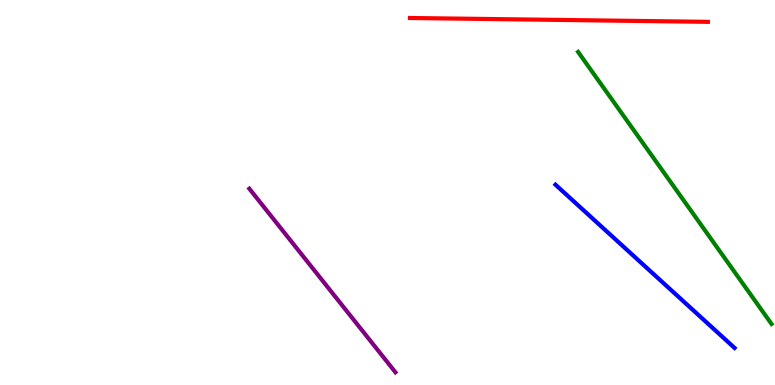[{'lines': ['blue', 'red'], 'intersections': []}, {'lines': ['green', 'red'], 'intersections': []}, {'lines': ['purple', 'red'], 'intersections': []}, {'lines': ['blue', 'green'], 'intersections': []}, {'lines': ['blue', 'purple'], 'intersections': []}, {'lines': ['green', 'purple'], 'intersections': []}]